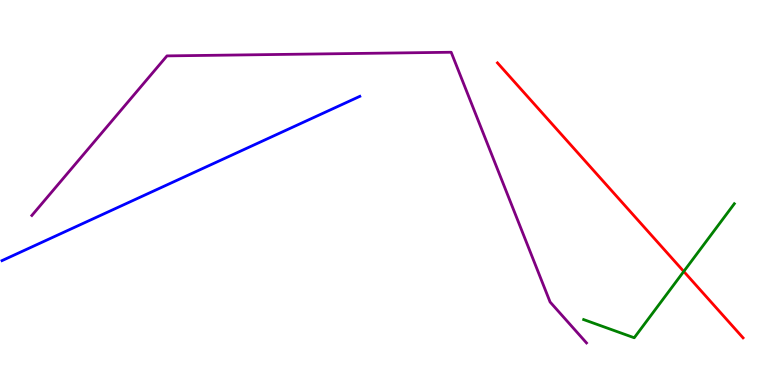[{'lines': ['blue', 'red'], 'intersections': []}, {'lines': ['green', 'red'], 'intersections': [{'x': 8.82, 'y': 2.95}]}, {'lines': ['purple', 'red'], 'intersections': []}, {'lines': ['blue', 'green'], 'intersections': []}, {'lines': ['blue', 'purple'], 'intersections': []}, {'lines': ['green', 'purple'], 'intersections': []}]